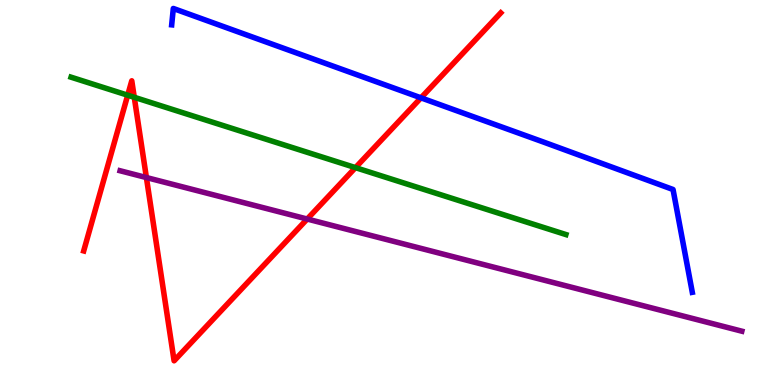[{'lines': ['blue', 'red'], 'intersections': [{'x': 5.43, 'y': 7.46}]}, {'lines': ['green', 'red'], 'intersections': [{'x': 1.65, 'y': 7.53}, {'x': 1.73, 'y': 7.47}, {'x': 4.59, 'y': 5.65}]}, {'lines': ['purple', 'red'], 'intersections': [{'x': 1.89, 'y': 5.39}, {'x': 3.96, 'y': 4.31}]}, {'lines': ['blue', 'green'], 'intersections': []}, {'lines': ['blue', 'purple'], 'intersections': []}, {'lines': ['green', 'purple'], 'intersections': []}]